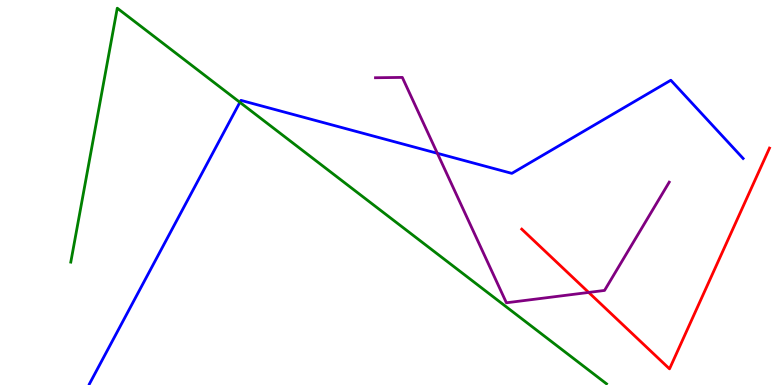[{'lines': ['blue', 'red'], 'intersections': []}, {'lines': ['green', 'red'], 'intersections': []}, {'lines': ['purple', 'red'], 'intersections': [{'x': 7.6, 'y': 2.4}]}, {'lines': ['blue', 'green'], 'intersections': [{'x': 3.1, 'y': 7.34}]}, {'lines': ['blue', 'purple'], 'intersections': [{'x': 5.64, 'y': 6.02}]}, {'lines': ['green', 'purple'], 'intersections': []}]